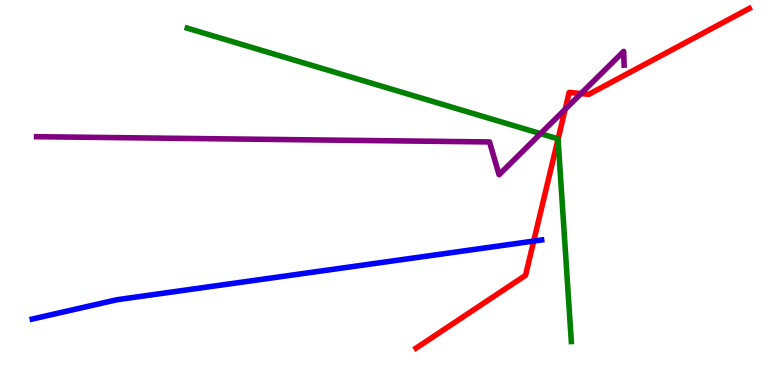[{'lines': ['blue', 'red'], 'intersections': [{'x': 6.89, 'y': 3.74}]}, {'lines': ['green', 'red'], 'intersections': [{'x': 7.2, 'y': 6.39}]}, {'lines': ['purple', 'red'], 'intersections': [{'x': 7.29, 'y': 7.16}, {'x': 7.5, 'y': 7.57}]}, {'lines': ['blue', 'green'], 'intersections': []}, {'lines': ['blue', 'purple'], 'intersections': []}, {'lines': ['green', 'purple'], 'intersections': [{'x': 6.98, 'y': 6.53}]}]